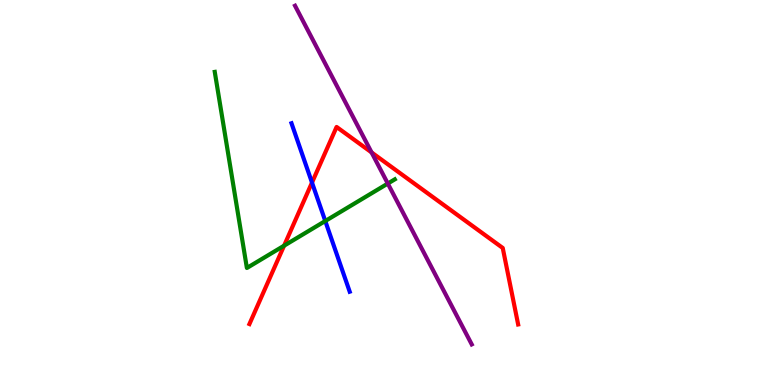[{'lines': ['blue', 'red'], 'intersections': [{'x': 4.03, 'y': 5.26}]}, {'lines': ['green', 'red'], 'intersections': [{'x': 3.67, 'y': 3.62}]}, {'lines': ['purple', 'red'], 'intersections': [{'x': 4.79, 'y': 6.04}]}, {'lines': ['blue', 'green'], 'intersections': [{'x': 4.2, 'y': 4.26}]}, {'lines': ['blue', 'purple'], 'intersections': []}, {'lines': ['green', 'purple'], 'intersections': [{'x': 5.0, 'y': 5.23}]}]